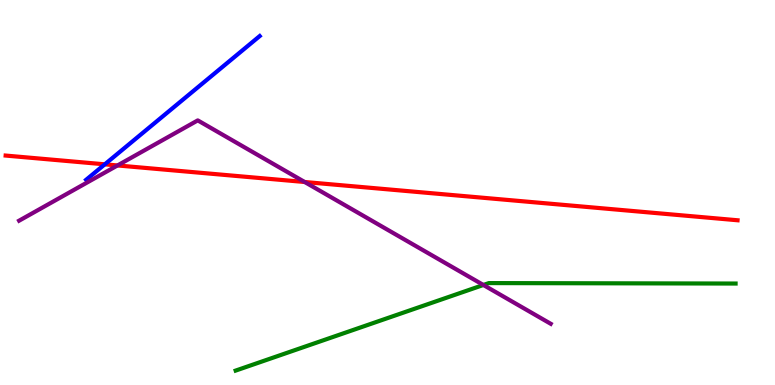[{'lines': ['blue', 'red'], 'intersections': [{'x': 1.35, 'y': 5.73}]}, {'lines': ['green', 'red'], 'intersections': []}, {'lines': ['purple', 'red'], 'intersections': [{'x': 1.52, 'y': 5.7}, {'x': 3.93, 'y': 5.27}]}, {'lines': ['blue', 'green'], 'intersections': []}, {'lines': ['blue', 'purple'], 'intersections': []}, {'lines': ['green', 'purple'], 'intersections': [{'x': 6.24, 'y': 2.6}]}]